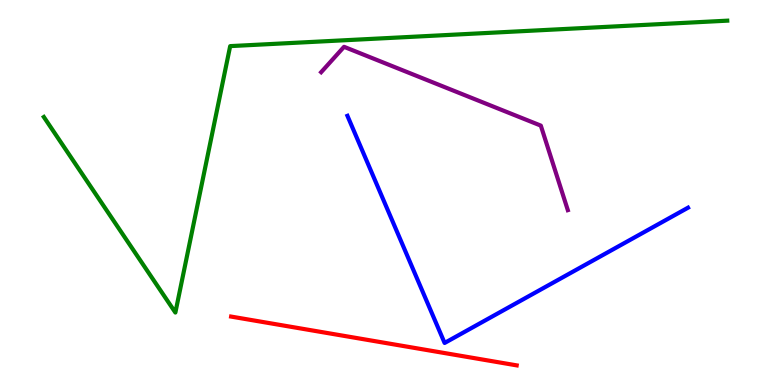[{'lines': ['blue', 'red'], 'intersections': []}, {'lines': ['green', 'red'], 'intersections': []}, {'lines': ['purple', 'red'], 'intersections': []}, {'lines': ['blue', 'green'], 'intersections': []}, {'lines': ['blue', 'purple'], 'intersections': []}, {'lines': ['green', 'purple'], 'intersections': []}]